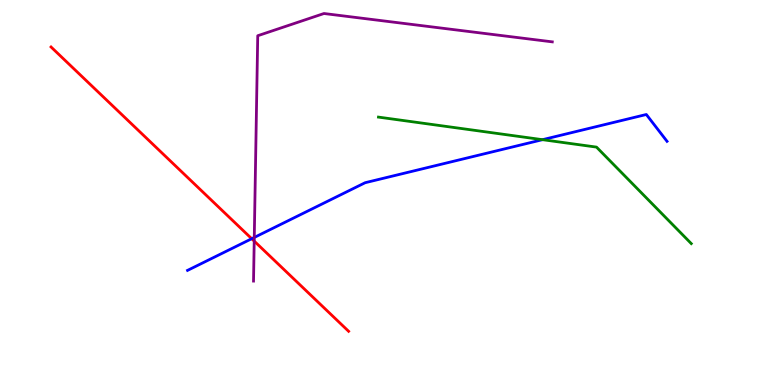[{'lines': ['blue', 'red'], 'intersections': [{'x': 3.25, 'y': 3.8}]}, {'lines': ['green', 'red'], 'intersections': []}, {'lines': ['purple', 'red'], 'intersections': [{'x': 3.28, 'y': 3.74}]}, {'lines': ['blue', 'green'], 'intersections': [{'x': 7.0, 'y': 6.37}]}, {'lines': ['blue', 'purple'], 'intersections': [{'x': 3.28, 'y': 3.83}]}, {'lines': ['green', 'purple'], 'intersections': []}]